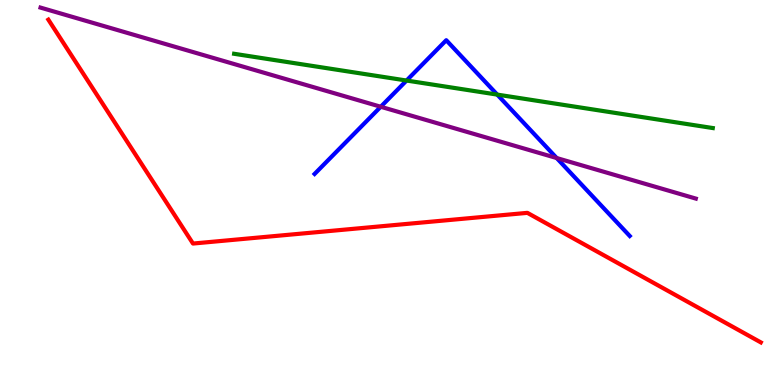[{'lines': ['blue', 'red'], 'intersections': []}, {'lines': ['green', 'red'], 'intersections': []}, {'lines': ['purple', 'red'], 'intersections': []}, {'lines': ['blue', 'green'], 'intersections': [{'x': 5.25, 'y': 7.91}, {'x': 6.42, 'y': 7.54}]}, {'lines': ['blue', 'purple'], 'intersections': [{'x': 4.91, 'y': 7.23}, {'x': 7.18, 'y': 5.9}]}, {'lines': ['green', 'purple'], 'intersections': []}]